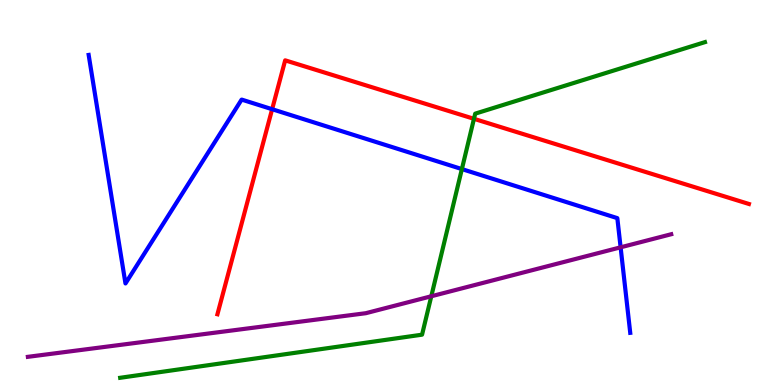[{'lines': ['blue', 'red'], 'intersections': [{'x': 3.51, 'y': 7.16}]}, {'lines': ['green', 'red'], 'intersections': [{'x': 6.12, 'y': 6.91}]}, {'lines': ['purple', 'red'], 'intersections': []}, {'lines': ['blue', 'green'], 'intersections': [{'x': 5.96, 'y': 5.61}]}, {'lines': ['blue', 'purple'], 'intersections': [{'x': 8.01, 'y': 3.58}]}, {'lines': ['green', 'purple'], 'intersections': [{'x': 5.57, 'y': 2.3}]}]